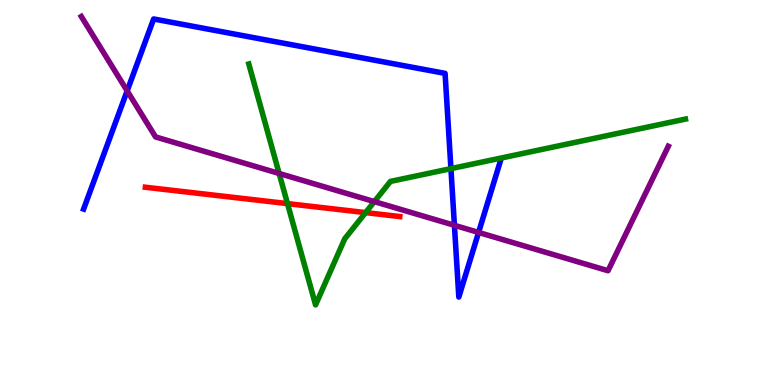[{'lines': ['blue', 'red'], 'intersections': []}, {'lines': ['green', 'red'], 'intersections': [{'x': 3.71, 'y': 4.71}, {'x': 4.72, 'y': 4.48}]}, {'lines': ['purple', 'red'], 'intersections': []}, {'lines': ['blue', 'green'], 'intersections': [{'x': 5.82, 'y': 5.62}]}, {'lines': ['blue', 'purple'], 'intersections': [{'x': 1.64, 'y': 7.64}, {'x': 5.86, 'y': 4.15}, {'x': 6.18, 'y': 3.96}]}, {'lines': ['green', 'purple'], 'intersections': [{'x': 3.6, 'y': 5.49}, {'x': 4.83, 'y': 4.76}]}]